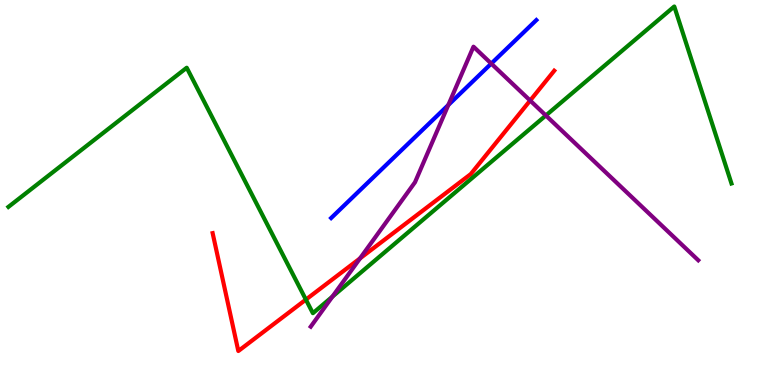[{'lines': ['blue', 'red'], 'intersections': []}, {'lines': ['green', 'red'], 'intersections': [{'x': 3.95, 'y': 2.22}]}, {'lines': ['purple', 'red'], 'intersections': [{'x': 4.65, 'y': 3.29}, {'x': 6.84, 'y': 7.39}]}, {'lines': ['blue', 'green'], 'intersections': []}, {'lines': ['blue', 'purple'], 'intersections': [{'x': 5.78, 'y': 7.27}, {'x': 6.34, 'y': 8.35}]}, {'lines': ['green', 'purple'], 'intersections': [{'x': 4.29, 'y': 2.3}, {'x': 7.04, 'y': 7.0}]}]